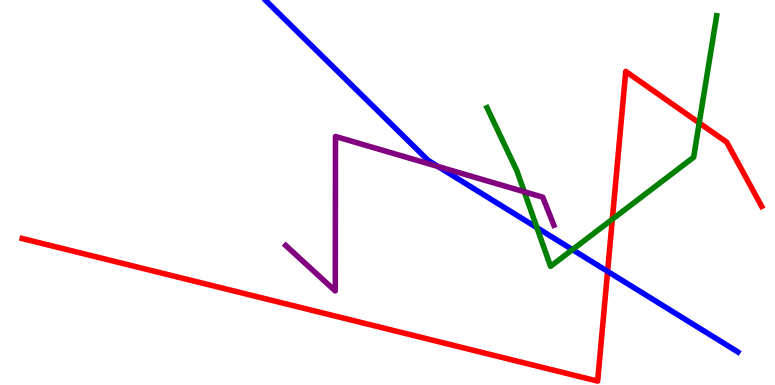[{'lines': ['blue', 'red'], 'intersections': [{'x': 7.84, 'y': 2.95}]}, {'lines': ['green', 'red'], 'intersections': [{'x': 7.9, 'y': 4.31}, {'x': 9.02, 'y': 6.81}]}, {'lines': ['purple', 'red'], 'intersections': []}, {'lines': ['blue', 'green'], 'intersections': [{'x': 6.93, 'y': 4.09}, {'x': 7.39, 'y': 3.52}]}, {'lines': ['blue', 'purple'], 'intersections': [{'x': 5.65, 'y': 5.67}]}, {'lines': ['green', 'purple'], 'intersections': [{'x': 6.76, 'y': 5.02}]}]